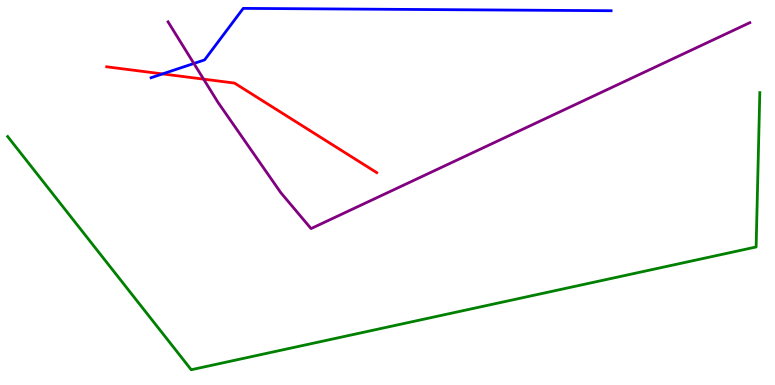[{'lines': ['blue', 'red'], 'intersections': [{'x': 2.1, 'y': 8.08}]}, {'lines': ['green', 'red'], 'intersections': []}, {'lines': ['purple', 'red'], 'intersections': [{'x': 2.63, 'y': 7.94}]}, {'lines': ['blue', 'green'], 'intersections': []}, {'lines': ['blue', 'purple'], 'intersections': [{'x': 2.5, 'y': 8.35}]}, {'lines': ['green', 'purple'], 'intersections': []}]